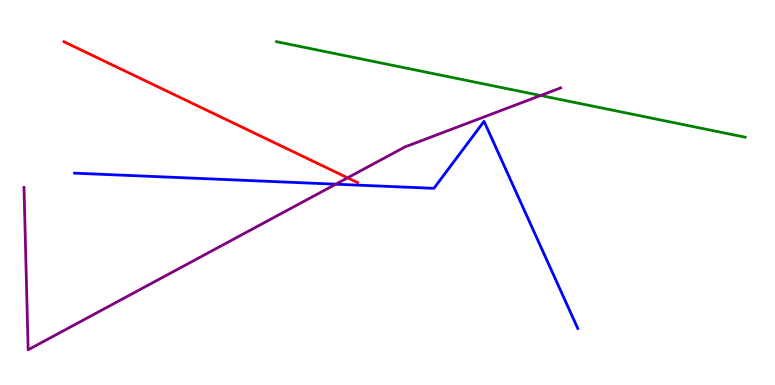[{'lines': ['blue', 'red'], 'intersections': []}, {'lines': ['green', 'red'], 'intersections': []}, {'lines': ['purple', 'red'], 'intersections': [{'x': 4.49, 'y': 5.38}]}, {'lines': ['blue', 'green'], 'intersections': []}, {'lines': ['blue', 'purple'], 'intersections': [{'x': 4.33, 'y': 5.22}]}, {'lines': ['green', 'purple'], 'intersections': [{'x': 6.98, 'y': 7.52}]}]